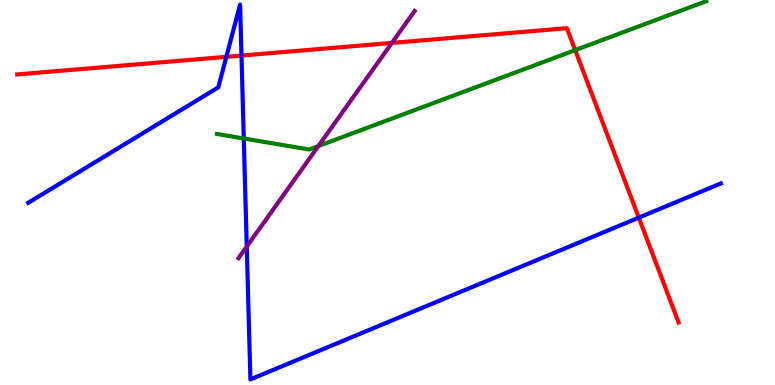[{'lines': ['blue', 'red'], 'intersections': [{'x': 2.92, 'y': 8.52}, {'x': 3.12, 'y': 8.56}, {'x': 8.24, 'y': 4.35}]}, {'lines': ['green', 'red'], 'intersections': [{'x': 7.42, 'y': 8.7}]}, {'lines': ['purple', 'red'], 'intersections': [{'x': 5.06, 'y': 8.89}]}, {'lines': ['blue', 'green'], 'intersections': [{'x': 3.15, 'y': 6.4}]}, {'lines': ['blue', 'purple'], 'intersections': [{'x': 3.18, 'y': 3.6}]}, {'lines': ['green', 'purple'], 'intersections': [{'x': 4.11, 'y': 6.21}]}]